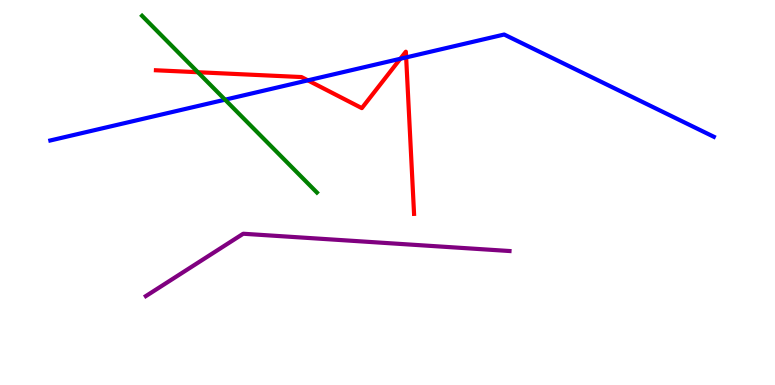[{'lines': ['blue', 'red'], 'intersections': [{'x': 3.97, 'y': 7.91}, {'x': 5.17, 'y': 8.47}, {'x': 5.24, 'y': 8.51}]}, {'lines': ['green', 'red'], 'intersections': [{'x': 2.55, 'y': 8.12}]}, {'lines': ['purple', 'red'], 'intersections': []}, {'lines': ['blue', 'green'], 'intersections': [{'x': 2.9, 'y': 7.41}]}, {'lines': ['blue', 'purple'], 'intersections': []}, {'lines': ['green', 'purple'], 'intersections': []}]